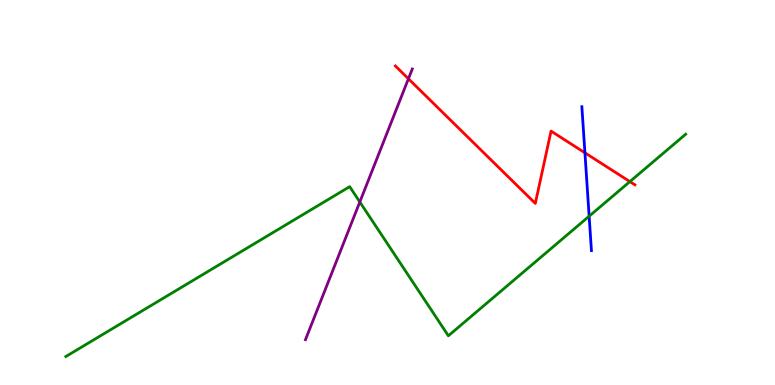[{'lines': ['blue', 'red'], 'intersections': [{'x': 7.55, 'y': 6.03}]}, {'lines': ['green', 'red'], 'intersections': [{'x': 8.13, 'y': 5.28}]}, {'lines': ['purple', 'red'], 'intersections': [{'x': 5.27, 'y': 7.95}]}, {'lines': ['blue', 'green'], 'intersections': [{'x': 7.6, 'y': 4.38}]}, {'lines': ['blue', 'purple'], 'intersections': []}, {'lines': ['green', 'purple'], 'intersections': [{'x': 4.64, 'y': 4.75}]}]